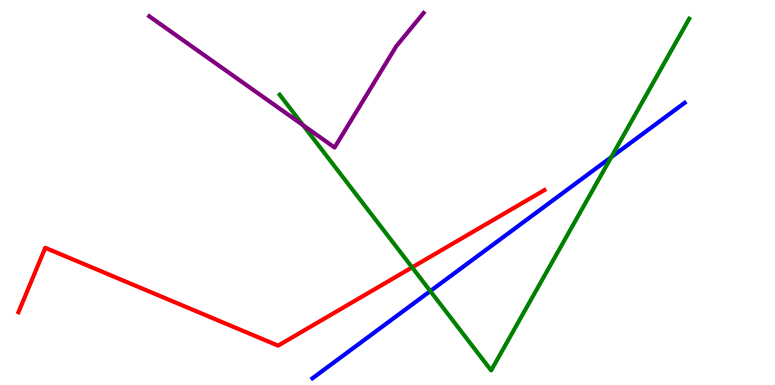[{'lines': ['blue', 'red'], 'intersections': []}, {'lines': ['green', 'red'], 'intersections': [{'x': 5.32, 'y': 3.06}]}, {'lines': ['purple', 'red'], 'intersections': []}, {'lines': ['blue', 'green'], 'intersections': [{'x': 5.55, 'y': 2.44}, {'x': 7.89, 'y': 5.92}]}, {'lines': ['blue', 'purple'], 'intersections': []}, {'lines': ['green', 'purple'], 'intersections': [{'x': 3.91, 'y': 6.75}]}]